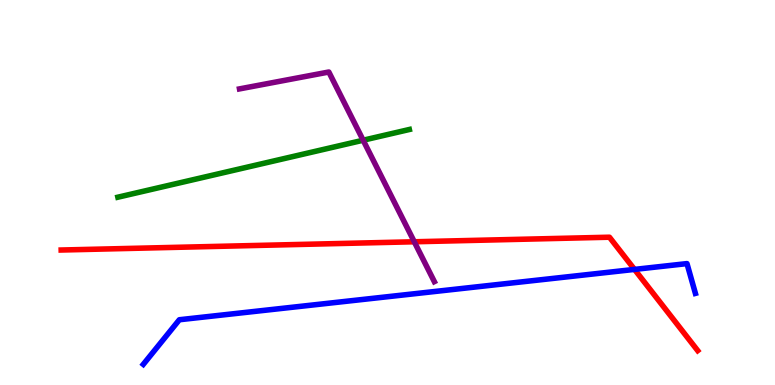[{'lines': ['blue', 'red'], 'intersections': [{'x': 8.19, 'y': 3.0}]}, {'lines': ['green', 'red'], 'intersections': []}, {'lines': ['purple', 'red'], 'intersections': [{'x': 5.35, 'y': 3.72}]}, {'lines': ['blue', 'green'], 'intersections': []}, {'lines': ['blue', 'purple'], 'intersections': []}, {'lines': ['green', 'purple'], 'intersections': [{'x': 4.69, 'y': 6.36}]}]